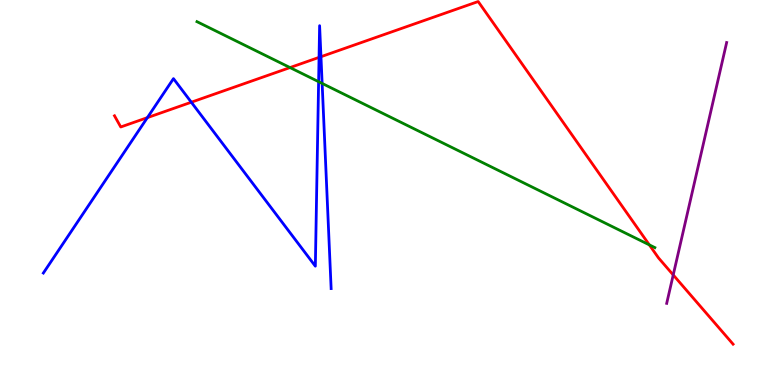[{'lines': ['blue', 'red'], 'intersections': [{'x': 1.9, 'y': 6.94}, {'x': 2.47, 'y': 7.35}, {'x': 4.12, 'y': 8.51}, {'x': 4.14, 'y': 8.53}]}, {'lines': ['green', 'red'], 'intersections': [{'x': 3.74, 'y': 8.24}, {'x': 8.38, 'y': 3.64}]}, {'lines': ['purple', 'red'], 'intersections': [{'x': 8.69, 'y': 2.86}]}, {'lines': ['blue', 'green'], 'intersections': [{'x': 4.11, 'y': 7.88}, {'x': 4.16, 'y': 7.83}]}, {'lines': ['blue', 'purple'], 'intersections': []}, {'lines': ['green', 'purple'], 'intersections': []}]